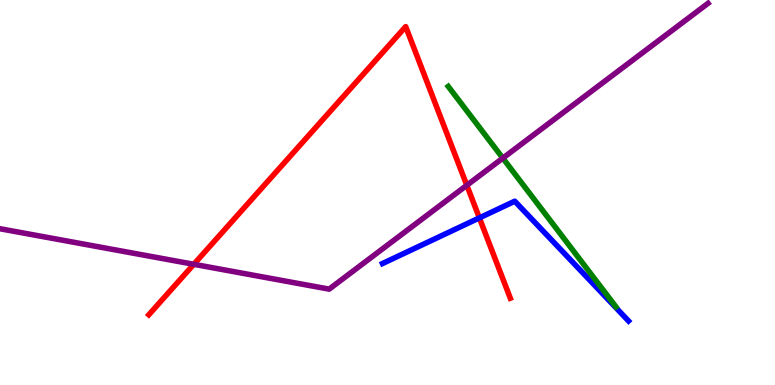[{'lines': ['blue', 'red'], 'intersections': [{'x': 6.19, 'y': 4.34}]}, {'lines': ['green', 'red'], 'intersections': []}, {'lines': ['purple', 'red'], 'intersections': [{'x': 2.5, 'y': 3.14}, {'x': 6.02, 'y': 5.19}]}, {'lines': ['blue', 'green'], 'intersections': []}, {'lines': ['blue', 'purple'], 'intersections': []}, {'lines': ['green', 'purple'], 'intersections': [{'x': 6.49, 'y': 5.89}]}]